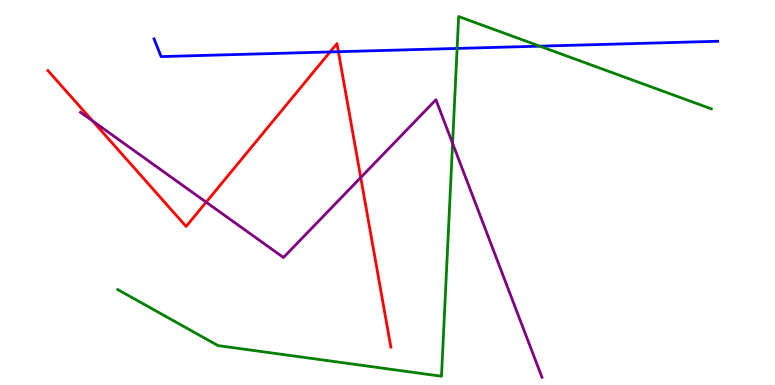[{'lines': ['blue', 'red'], 'intersections': [{'x': 4.26, 'y': 8.65}, {'x': 4.37, 'y': 8.66}]}, {'lines': ['green', 'red'], 'intersections': []}, {'lines': ['purple', 'red'], 'intersections': [{'x': 1.19, 'y': 6.86}, {'x': 2.66, 'y': 4.75}, {'x': 4.65, 'y': 5.39}]}, {'lines': ['blue', 'green'], 'intersections': [{'x': 5.9, 'y': 8.74}, {'x': 6.96, 'y': 8.8}]}, {'lines': ['blue', 'purple'], 'intersections': []}, {'lines': ['green', 'purple'], 'intersections': [{'x': 5.84, 'y': 6.28}]}]